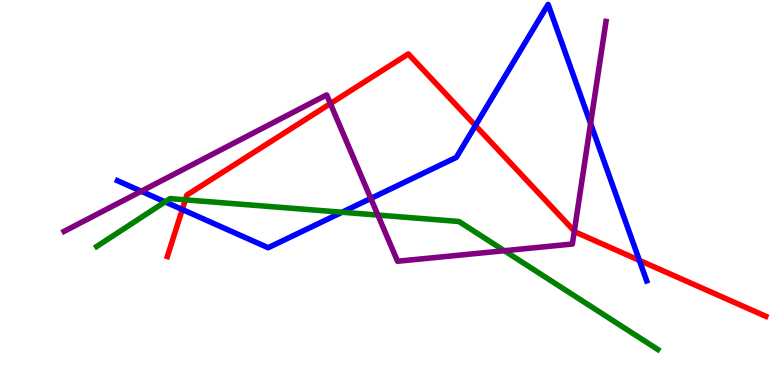[{'lines': ['blue', 'red'], 'intersections': [{'x': 2.35, 'y': 4.56}, {'x': 6.13, 'y': 6.74}, {'x': 8.25, 'y': 3.24}]}, {'lines': ['green', 'red'], 'intersections': [{'x': 2.39, 'y': 4.81}]}, {'lines': ['purple', 'red'], 'intersections': [{'x': 4.26, 'y': 7.31}, {'x': 7.41, 'y': 4.0}]}, {'lines': ['blue', 'green'], 'intersections': [{'x': 2.13, 'y': 4.76}, {'x': 4.41, 'y': 4.49}]}, {'lines': ['blue', 'purple'], 'intersections': [{'x': 1.82, 'y': 5.03}, {'x': 4.78, 'y': 4.85}, {'x': 7.62, 'y': 6.79}]}, {'lines': ['green', 'purple'], 'intersections': [{'x': 4.88, 'y': 4.41}, {'x': 6.51, 'y': 3.49}]}]